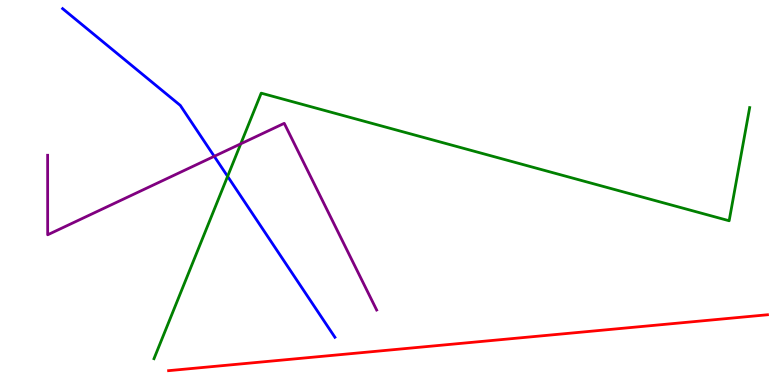[{'lines': ['blue', 'red'], 'intersections': []}, {'lines': ['green', 'red'], 'intersections': []}, {'lines': ['purple', 'red'], 'intersections': []}, {'lines': ['blue', 'green'], 'intersections': [{'x': 2.94, 'y': 5.42}]}, {'lines': ['blue', 'purple'], 'intersections': [{'x': 2.76, 'y': 5.94}]}, {'lines': ['green', 'purple'], 'intersections': [{'x': 3.11, 'y': 6.26}]}]